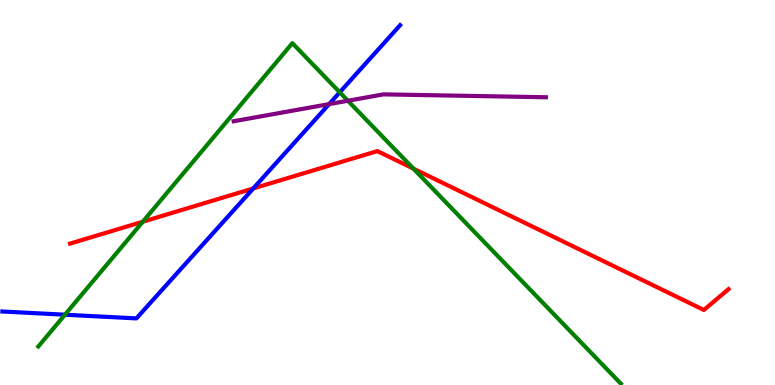[{'lines': ['blue', 'red'], 'intersections': [{'x': 3.27, 'y': 5.11}]}, {'lines': ['green', 'red'], 'intersections': [{'x': 1.84, 'y': 4.24}, {'x': 5.33, 'y': 5.62}]}, {'lines': ['purple', 'red'], 'intersections': []}, {'lines': ['blue', 'green'], 'intersections': [{'x': 0.838, 'y': 1.83}, {'x': 4.38, 'y': 7.6}]}, {'lines': ['blue', 'purple'], 'intersections': [{'x': 4.25, 'y': 7.3}]}, {'lines': ['green', 'purple'], 'intersections': [{'x': 4.49, 'y': 7.38}]}]